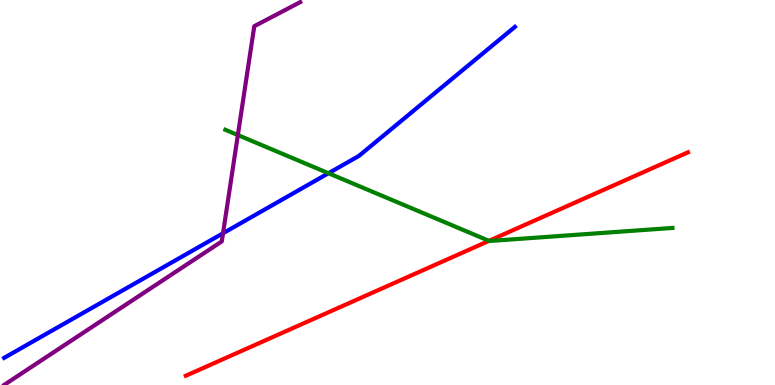[{'lines': ['blue', 'red'], 'intersections': []}, {'lines': ['green', 'red'], 'intersections': [{'x': 6.31, 'y': 3.74}]}, {'lines': ['purple', 'red'], 'intersections': []}, {'lines': ['blue', 'green'], 'intersections': [{'x': 4.24, 'y': 5.5}]}, {'lines': ['blue', 'purple'], 'intersections': [{'x': 2.88, 'y': 3.94}]}, {'lines': ['green', 'purple'], 'intersections': [{'x': 3.07, 'y': 6.49}]}]